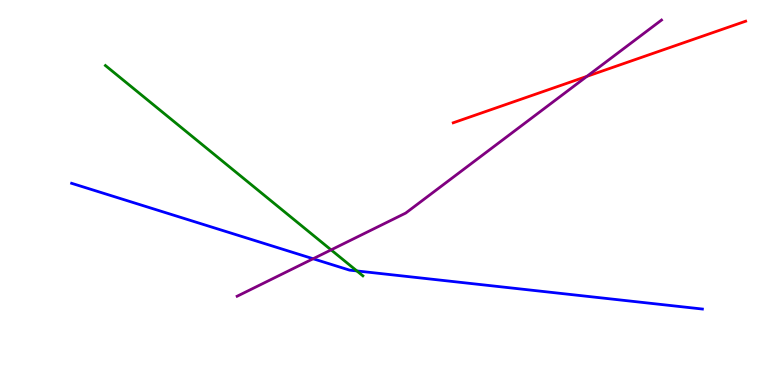[{'lines': ['blue', 'red'], 'intersections': []}, {'lines': ['green', 'red'], 'intersections': []}, {'lines': ['purple', 'red'], 'intersections': [{'x': 7.57, 'y': 8.02}]}, {'lines': ['blue', 'green'], 'intersections': [{'x': 4.6, 'y': 2.96}]}, {'lines': ['blue', 'purple'], 'intersections': [{'x': 4.04, 'y': 3.28}]}, {'lines': ['green', 'purple'], 'intersections': [{'x': 4.27, 'y': 3.51}]}]